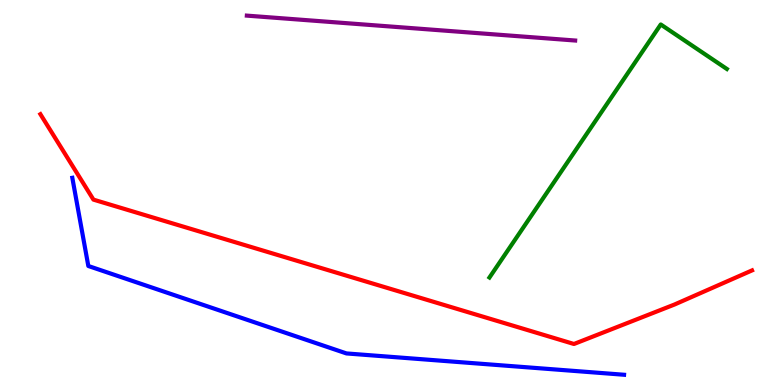[{'lines': ['blue', 'red'], 'intersections': []}, {'lines': ['green', 'red'], 'intersections': []}, {'lines': ['purple', 'red'], 'intersections': []}, {'lines': ['blue', 'green'], 'intersections': []}, {'lines': ['blue', 'purple'], 'intersections': []}, {'lines': ['green', 'purple'], 'intersections': []}]